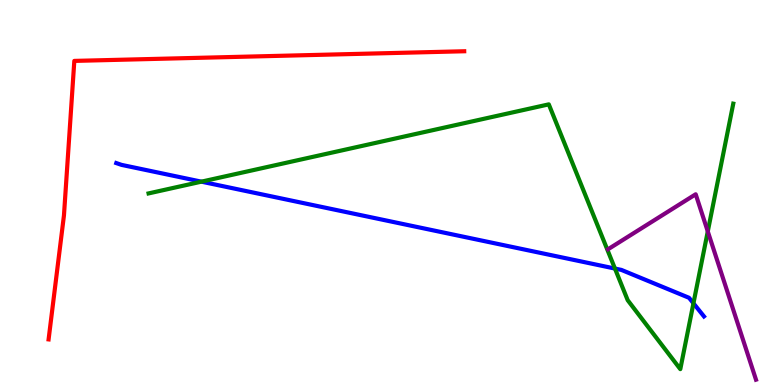[{'lines': ['blue', 'red'], 'intersections': []}, {'lines': ['green', 'red'], 'intersections': []}, {'lines': ['purple', 'red'], 'intersections': []}, {'lines': ['blue', 'green'], 'intersections': [{'x': 2.6, 'y': 5.28}, {'x': 7.93, 'y': 3.02}, {'x': 8.95, 'y': 2.12}]}, {'lines': ['blue', 'purple'], 'intersections': []}, {'lines': ['green', 'purple'], 'intersections': [{'x': 9.13, 'y': 3.99}]}]